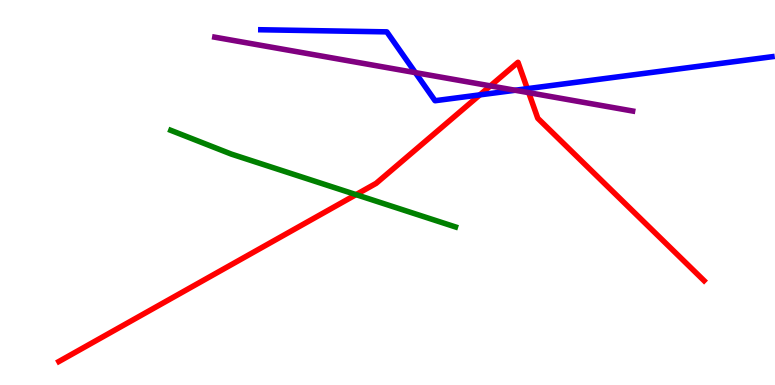[{'lines': ['blue', 'red'], 'intersections': [{'x': 6.19, 'y': 7.54}, {'x': 6.8, 'y': 7.7}]}, {'lines': ['green', 'red'], 'intersections': [{'x': 4.59, 'y': 4.94}]}, {'lines': ['purple', 'red'], 'intersections': [{'x': 6.33, 'y': 7.77}, {'x': 6.82, 'y': 7.59}]}, {'lines': ['blue', 'green'], 'intersections': []}, {'lines': ['blue', 'purple'], 'intersections': [{'x': 5.36, 'y': 8.11}, {'x': 6.65, 'y': 7.66}]}, {'lines': ['green', 'purple'], 'intersections': []}]